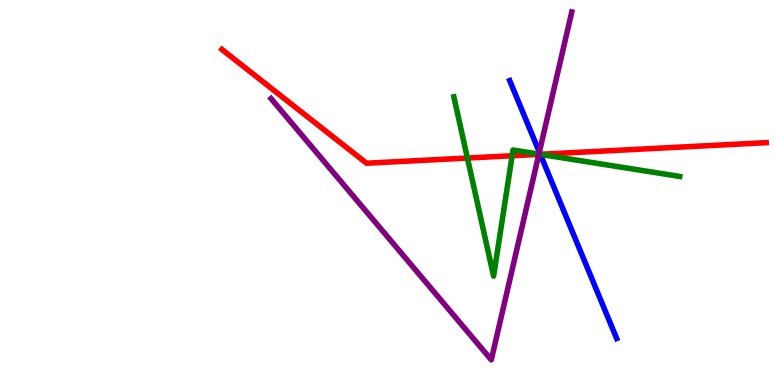[{'lines': ['blue', 'red'], 'intersections': [{'x': 6.97, 'y': 5.99}]}, {'lines': ['green', 'red'], 'intersections': [{'x': 6.03, 'y': 5.89}, {'x': 6.61, 'y': 5.95}, {'x': 6.97, 'y': 5.99}]}, {'lines': ['purple', 'red'], 'intersections': [{'x': 6.95, 'y': 5.99}]}, {'lines': ['blue', 'green'], 'intersections': [{'x': 6.97, 'y': 5.99}]}, {'lines': ['blue', 'purple'], 'intersections': [{'x': 6.96, 'y': 6.05}]}, {'lines': ['green', 'purple'], 'intersections': [{'x': 6.95, 'y': 6.0}]}]